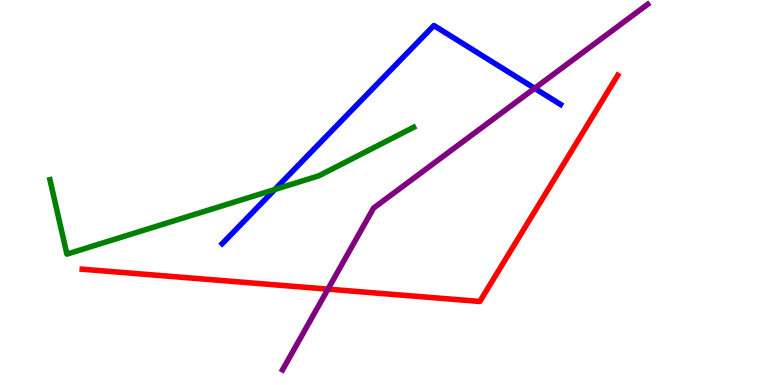[{'lines': ['blue', 'red'], 'intersections': []}, {'lines': ['green', 'red'], 'intersections': []}, {'lines': ['purple', 'red'], 'intersections': [{'x': 4.23, 'y': 2.49}]}, {'lines': ['blue', 'green'], 'intersections': [{'x': 3.55, 'y': 5.08}]}, {'lines': ['blue', 'purple'], 'intersections': [{'x': 6.9, 'y': 7.71}]}, {'lines': ['green', 'purple'], 'intersections': []}]